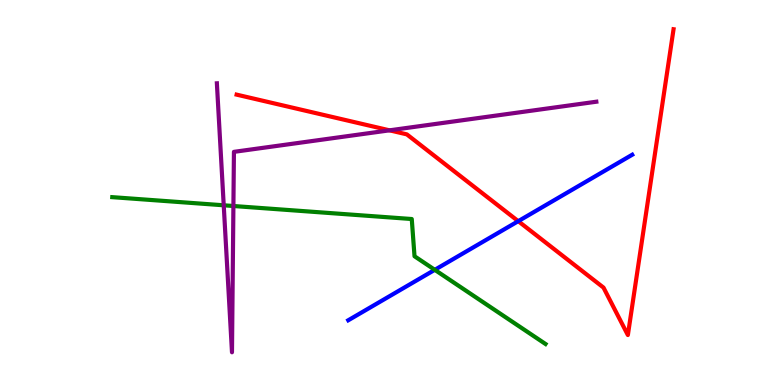[{'lines': ['blue', 'red'], 'intersections': [{'x': 6.69, 'y': 4.26}]}, {'lines': ['green', 'red'], 'intersections': []}, {'lines': ['purple', 'red'], 'intersections': [{'x': 5.03, 'y': 6.61}]}, {'lines': ['blue', 'green'], 'intersections': [{'x': 5.61, 'y': 2.99}]}, {'lines': ['blue', 'purple'], 'intersections': []}, {'lines': ['green', 'purple'], 'intersections': [{'x': 2.89, 'y': 4.67}, {'x': 3.01, 'y': 4.65}]}]